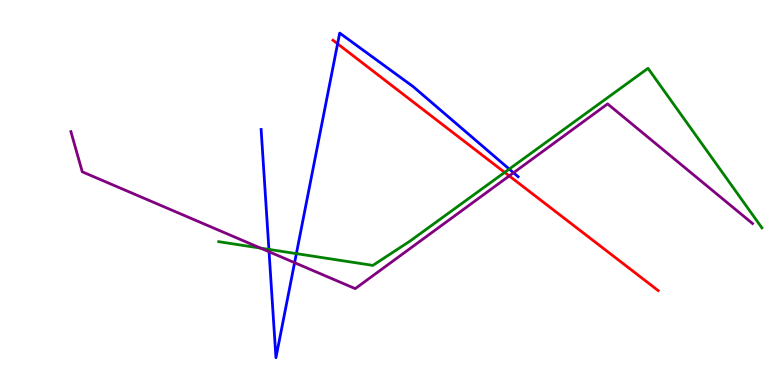[{'lines': ['blue', 'red'], 'intersections': [{'x': 4.36, 'y': 8.86}]}, {'lines': ['green', 'red'], 'intersections': [{'x': 6.51, 'y': 5.52}]}, {'lines': ['purple', 'red'], 'intersections': [{'x': 6.57, 'y': 5.43}]}, {'lines': ['blue', 'green'], 'intersections': [{'x': 3.47, 'y': 3.52}, {'x': 3.82, 'y': 3.41}, {'x': 6.57, 'y': 5.61}]}, {'lines': ['blue', 'purple'], 'intersections': [{'x': 3.47, 'y': 3.46}, {'x': 3.8, 'y': 3.18}, {'x': 6.63, 'y': 5.51}]}, {'lines': ['green', 'purple'], 'intersections': [{'x': 3.36, 'y': 3.56}]}]